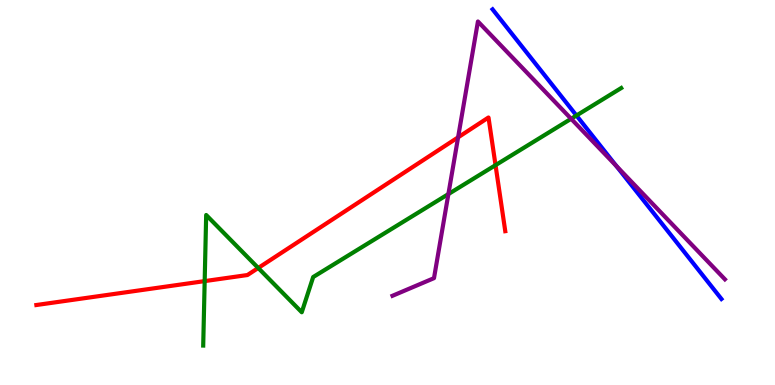[{'lines': ['blue', 'red'], 'intersections': []}, {'lines': ['green', 'red'], 'intersections': [{'x': 2.64, 'y': 2.7}, {'x': 3.33, 'y': 3.04}, {'x': 6.39, 'y': 5.71}]}, {'lines': ['purple', 'red'], 'intersections': [{'x': 5.91, 'y': 6.43}]}, {'lines': ['blue', 'green'], 'intersections': [{'x': 7.44, 'y': 7.0}]}, {'lines': ['blue', 'purple'], 'intersections': [{'x': 7.95, 'y': 5.69}]}, {'lines': ['green', 'purple'], 'intersections': [{'x': 5.79, 'y': 4.96}, {'x': 7.37, 'y': 6.91}]}]